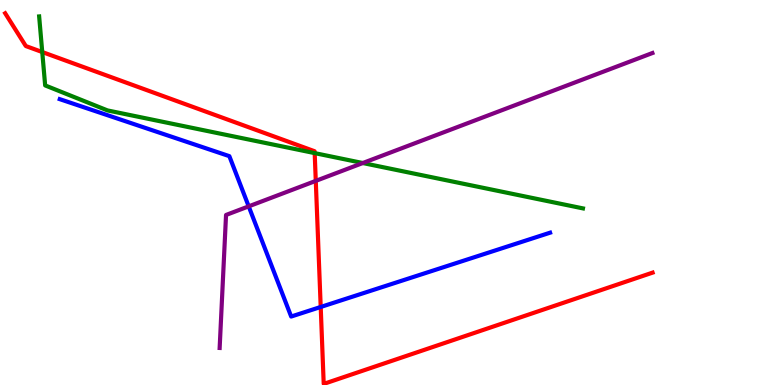[{'lines': ['blue', 'red'], 'intersections': [{'x': 4.14, 'y': 2.03}]}, {'lines': ['green', 'red'], 'intersections': [{'x': 0.545, 'y': 8.65}, {'x': 4.06, 'y': 6.02}]}, {'lines': ['purple', 'red'], 'intersections': [{'x': 4.07, 'y': 5.3}]}, {'lines': ['blue', 'green'], 'intersections': []}, {'lines': ['blue', 'purple'], 'intersections': [{'x': 3.21, 'y': 4.64}]}, {'lines': ['green', 'purple'], 'intersections': [{'x': 4.68, 'y': 5.77}]}]